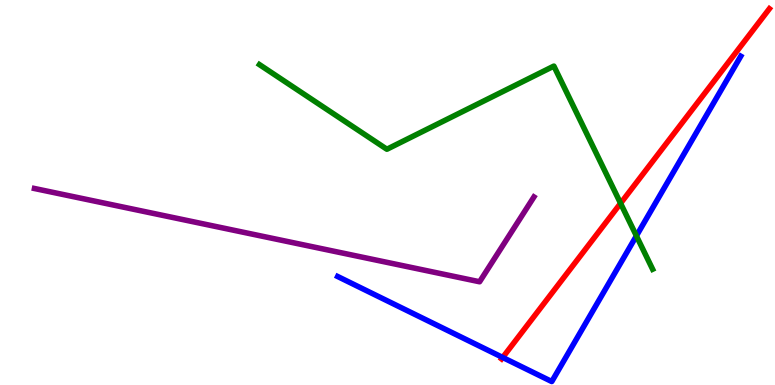[{'lines': ['blue', 'red'], 'intersections': [{'x': 6.49, 'y': 0.716}]}, {'lines': ['green', 'red'], 'intersections': [{'x': 8.01, 'y': 4.72}]}, {'lines': ['purple', 'red'], 'intersections': []}, {'lines': ['blue', 'green'], 'intersections': [{'x': 8.21, 'y': 3.87}]}, {'lines': ['blue', 'purple'], 'intersections': []}, {'lines': ['green', 'purple'], 'intersections': []}]